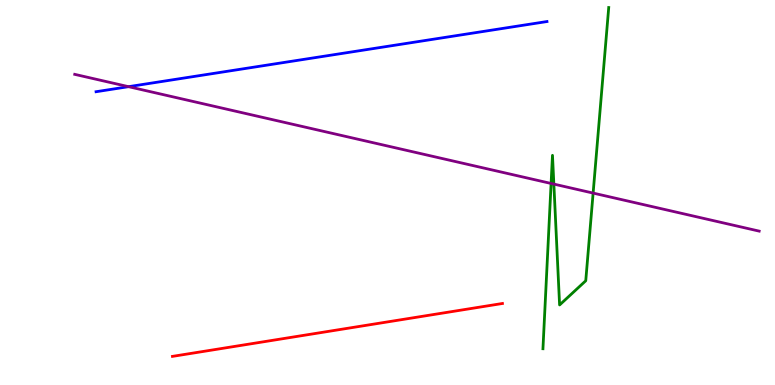[{'lines': ['blue', 'red'], 'intersections': []}, {'lines': ['green', 'red'], 'intersections': []}, {'lines': ['purple', 'red'], 'intersections': []}, {'lines': ['blue', 'green'], 'intersections': []}, {'lines': ['blue', 'purple'], 'intersections': [{'x': 1.66, 'y': 7.75}]}, {'lines': ['green', 'purple'], 'intersections': [{'x': 7.11, 'y': 5.23}, {'x': 7.15, 'y': 5.22}, {'x': 7.65, 'y': 4.98}]}]